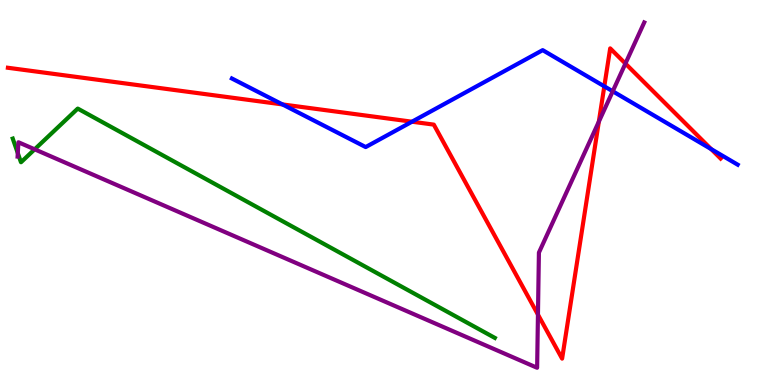[{'lines': ['blue', 'red'], 'intersections': [{'x': 3.64, 'y': 7.29}, {'x': 5.32, 'y': 6.84}, {'x': 7.8, 'y': 7.76}, {'x': 9.18, 'y': 6.13}]}, {'lines': ['green', 'red'], 'intersections': []}, {'lines': ['purple', 'red'], 'intersections': [{'x': 6.94, 'y': 1.83}, {'x': 7.73, 'y': 6.84}, {'x': 8.07, 'y': 8.35}]}, {'lines': ['blue', 'green'], 'intersections': []}, {'lines': ['blue', 'purple'], 'intersections': [{'x': 7.91, 'y': 7.63}]}, {'lines': ['green', 'purple'], 'intersections': [{'x': 0.23, 'y': 6.02}, {'x': 0.447, 'y': 6.12}]}]